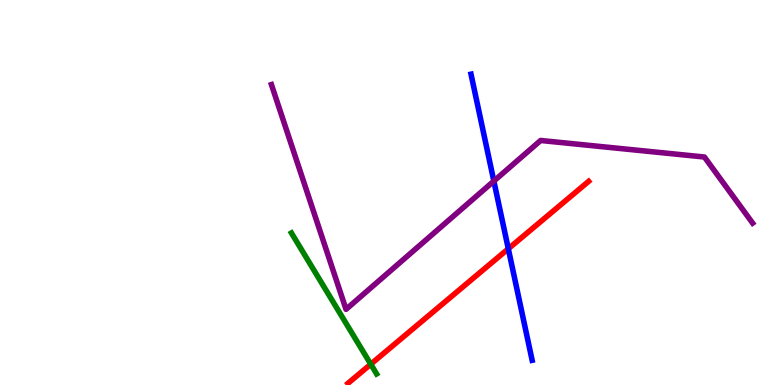[{'lines': ['blue', 'red'], 'intersections': [{'x': 6.56, 'y': 3.54}]}, {'lines': ['green', 'red'], 'intersections': [{'x': 4.78, 'y': 0.54}]}, {'lines': ['purple', 'red'], 'intersections': []}, {'lines': ['blue', 'green'], 'intersections': []}, {'lines': ['blue', 'purple'], 'intersections': [{'x': 6.37, 'y': 5.3}]}, {'lines': ['green', 'purple'], 'intersections': []}]